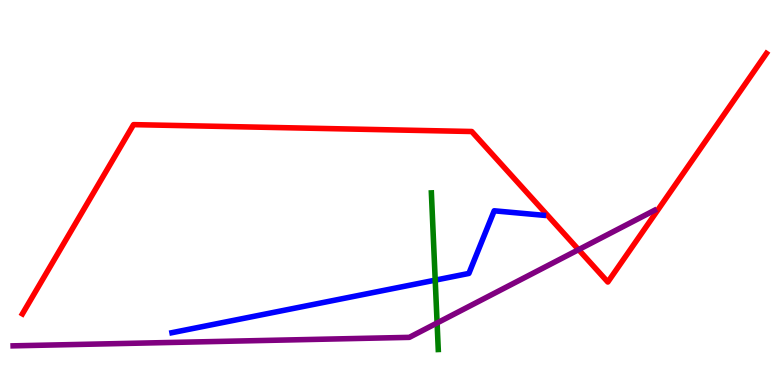[{'lines': ['blue', 'red'], 'intersections': []}, {'lines': ['green', 'red'], 'intersections': []}, {'lines': ['purple', 'red'], 'intersections': [{'x': 7.47, 'y': 3.52}]}, {'lines': ['blue', 'green'], 'intersections': [{'x': 5.62, 'y': 2.72}]}, {'lines': ['blue', 'purple'], 'intersections': []}, {'lines': ['green', 'purple'], 'intersections': [{'x': 5.64, 'y': 1.61}]}]